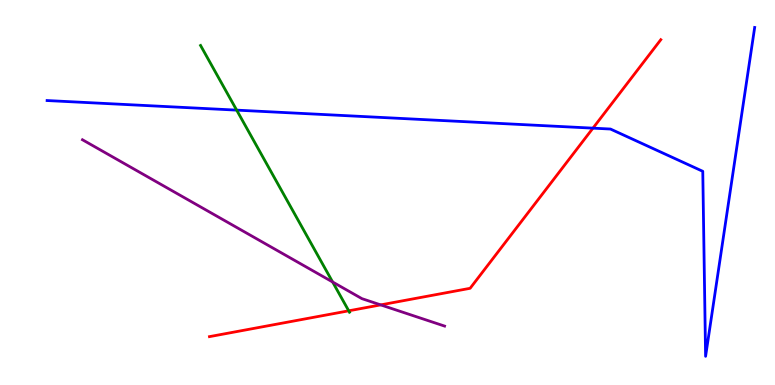[{'lines': ['blue', 'red'], 'intersections': [{'x': 7.65, 'y': 6.67}]}, {'lines': ['green', 'red'], 'intersections': [{'x': 4.5, 'y': 1.93}]}, {'lines': ['purple', 'red'], 'intersections': [{'x': 4.91, 'y': 2.08}]}, {'lines': ['blue', 'green'], 'intersections': [{'x': 3.05, 'y': 7.14}]}, {'lines': ['blue', 'purple'], 'intersections': []}, {'lines': ['green', 'purple'], 'intersections': [{'x': 4.29, 'y': 2.68}]}]